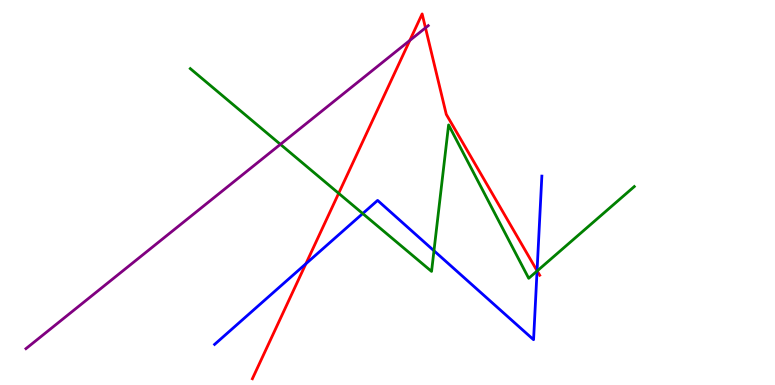[{'lines': ['blue', 'red'], 'intersections': [{'x': 3.95, 'y': 3.15}, {'x': 6.93, 'y': 2.97}]}, {'lines': ['green', 'red'], 'intersections': [{'x': 4.37, 'y': 4.98}, {'x': 6.93, 'y': 2.96}]}, {'lines': ['purple', 'red'], 'intersections': [{'x': 5.29, 'y': 8.95}, {'x': 5.49, 'y': 9.28}]}, {'lines': ['blue', 'green'], 'intersections': [{'x': 4.68, 'y': 4.45}, {'x': 5.6, 'y': 3.49}, {'x': 6.93, 'y': 2.96}]}, {'lines': ['blue', 'purple'], 'intersections': []}, {'lines': ['green', 'purple'], 'intersections': [{'x': 3.62, 'y': 6.25}]}]